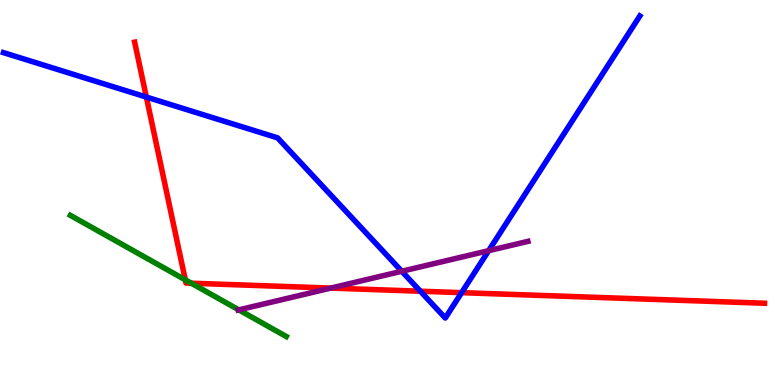[{'lines': ['blue', 'red'], 'intersections': [{'x': 1.89, 'y': 7.48}, {'x': 5.42, 'y': 2.44}, {'x': 5.96, 'y': 2.4}]}, {'lines': ['green', 'red'], 'intersections': [{'x': 2.39, 'y': 2.73}, {'x': 2.47, 'y': 2.64}]}, {'lines': ['purple', 'red'], 'intersections': [{'x': 4.27, 'y': 2.52}]}, {'lines': ['blue', 'green'], 'intersections': []}, {'lines': ['blue', 'purple'], 'intersections': [{'x': 5.18, 'y': 2.95}, {'x': 6.31, 'y': 3.49}]}, {'lines': ['green', 'purple'], 'intersections': [{'x': 3.08, 'y': 1.95}]}]